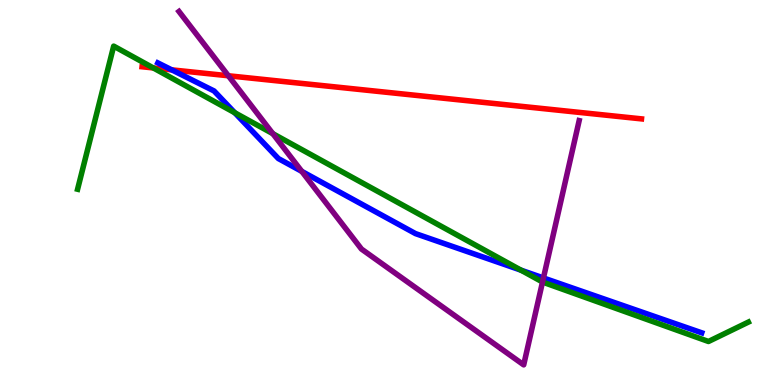[{'lines': ['blue', 'red'], 'intersections': [{'x': 2.22, 'y': 8.19}]}, {'lines': ['green', 'red'], 'intersections': [{'x': 1.98, 'y': 8.24}]}, {'lines': ['purple', 'red'], 'intersections': [{'x': 2.95, 'y': 8.03}]}, {'lines': ['blue', 'green'], 'intersections': [{'x': 3.03, 'y': 7.07}, {'x': 6.72, 'y': 2.98}]}, {'lines': ['blue', 'purple'], 'intersections': [{'x': 3.89, 'y': 5.55}, {'x': 7.01, 'y': 2.78}]}, {'lines': ['green', 'purple'], 'intersections': [{'x': 3.52, 'y': 6.53}, {'x': 7.0, 'y': 2.68}]}]